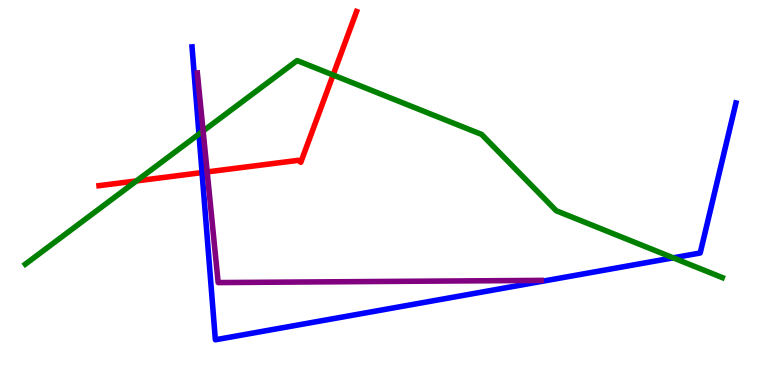[{'lines': ['blue', 'red'], 'intersections': [{'x': 2.61, 'y': 5.52}]}, {'lines': ['green', 'red'], 'intersections': [{'x': 1.76, 'y': 5.3}, {'x': 4.3, 'y': 8.05}]}, {'lines': ['purple', 'red'], 'intersections': [{'x': 2.67, 'y': 5.53}]}, {'lines': ['blue', 'green'], 'intersections': [{'x': 2.57, 'y': 6.52}, {'x': 8.69, 'y': 3.3}]}, {'lines': ['blue', 'purple'], 'intersections': []}, {'lines': ['green', 'purple'], 'intersections': [{'x': 2.62, 'y': 6.6}]}]